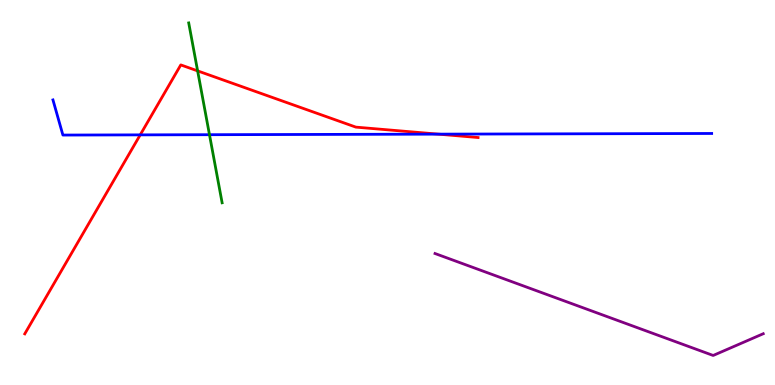[{'lines': ['blue', 'red'], 'intersections': [{'x': 1.81, 'y': 6.5}, {'x': 5.66, 'y': 6.52}]}, {'lines': ['green', 'red'], 'intersections': [{'x': 2.55, 'y': 8.16}]}, {'lines': ['purple', 'red'], 'intersections': []}, {'lines': ['blue', 'green'], 'intersections': [{'x': 2.7, 'y': 6.5}]}, {'lines': ['blue', 'purple'], 'intersections': []}, {'lines': ['green', 'purple'], 'intersections': []}]